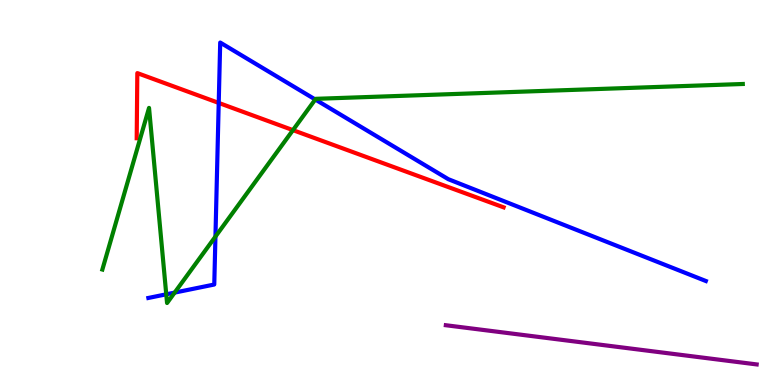[{'lines': ['blue', 'red'], 'intersections': [{'x': 2.82, 'y': 7.33}]}, {'lines': ['green', 'red'], 'intersections': [{'x': 3.78, 'y': 6.62}]}, {'lines': ['purple', 'red'], 'intersections': []}, {'lines': ['blue', 'green'], 'intersections': [{'x': 2.15, 'y': 2.36}, {'x': 2.25, 'y': 2.4}, {'x': 2.78, 'y': 3.86}, {'x': 4.07, 'y': 7.42}]}, {'lines': ['blue', 'purple'], 'intersections': []}, {'lines': ['green', 'purple'], 'intersections': []}]